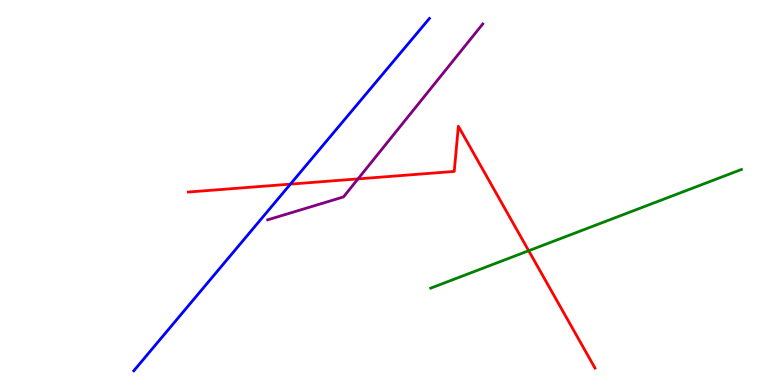[{'lines': ['blue', 'red'], 'intersections': [{'x': 3.75, 'y': 5.22}]}, {'lines': ['green', 'red'], 'intersections': [{'x': 6.82, 'y': 3.49}]}, {'lines': ['purple', 'red'], 'intersections': [{'x': 4.62, 'y': 5.35}]}, {'lines': ['blue', 'green'], 'intersections': []}, {'lines': ['blue', 'purple'], 'intersections': []}, {'lines': ['green', 'purple'], 'intersections': []}]